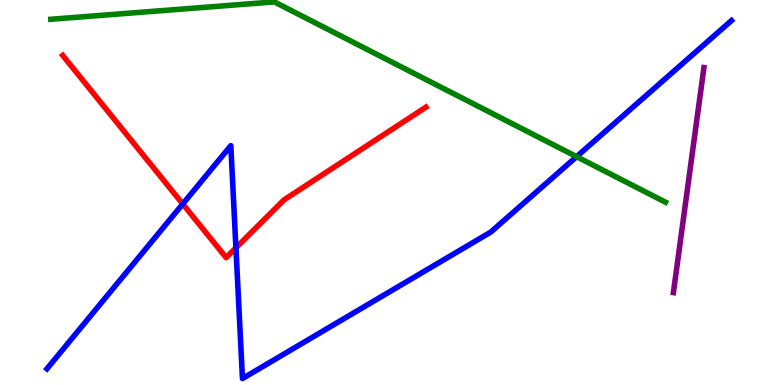[{'lines': ['blue', 'red'], 'intersections': [{'x': 2.36, 'y': 4.7}, {'x': 3.04, 'y': 3.56}]}, {'lines': ['green', 'red'], 'intersections': []}, {'lines': ['purple', 'red'], 'intersections': []}, {'lines': ['blue', 'green'], 'intersections': [{'x': 7.44, 'y': 5.93}]}, {'lines': ['blue', 'purple'], 'intersections': []}, {'lines': ['green', 'purple'], 'intersections': []}]